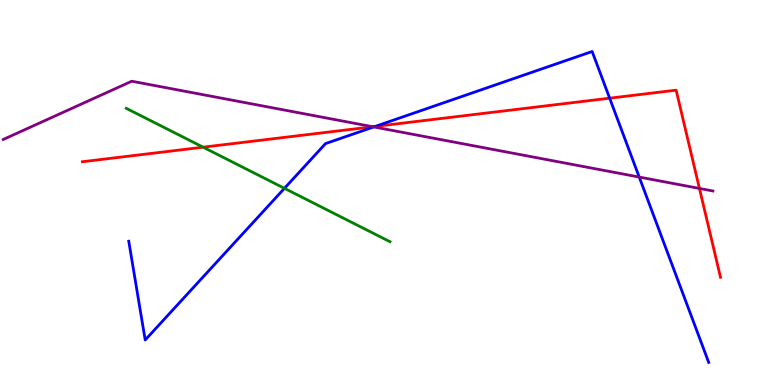[{'lines': ['blue', 'red'], 'intersections': [{'x': 4.84, 'y': 6.72}, {'x': 7.87, 'y': 7.45}]}, {'lines': ['green', 'red'], 'intersections': [{'x': 2.62, 'y': 6.18}]}, {'lines': ['purple', 'red'], 'intersections': [{'x': 4.81, 'y': 6.71}, {'x': 9.03, 'y': 5.11}]}, {'lines': ['blue', 'green'], 'intersections': [{'x': 3.67, 'y': 5.11}]}, {'lines': ['blue', 'purple'], 'intersections': [{'x': 4.82, 'y': 6.7}, {'x': 8.25, 'y': 5.4}]}, {'lines': ['green', 'purple'], 'intersections': []}]